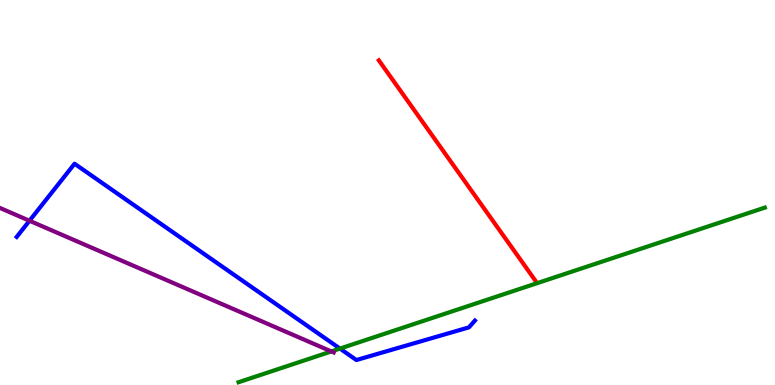[{'lines': ['blue', 'red'], 'intersections': []}, {'lines': ['green', 'red'], 'intersections': []}, {'lines': ['purple', 'red'], 'intersections': []}, {'lines': ['blue', 'green'], 'intersections': [{'x': 4.39, 'y': 0.946}]}, {'lines': ['blue', 'purple'], 'intersections': [{'x': 0.38, 'y': 4.27}]}, {'lines': ['green', 'purple'], 'intersections': [{'x': 4.28, 'y': 0.872}]}]